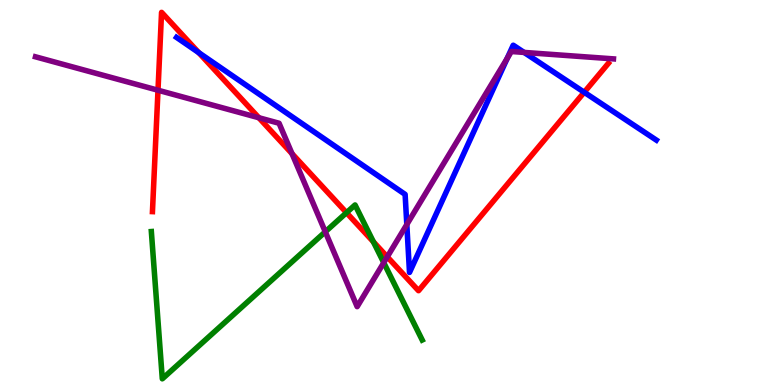[{'lines': ['blue', 'red'], 'intersections': [{'x': 2.57, 'y': 8.63}, {'x': 7.54, 'y': 7.6}]}, {'lines': ['green', 'red'], 'intersections': [{'x': 4.47, 'y': 4.48}, {'x': 4.82, 'y': 3.72}]}, {'lines': ['purple', 'red'], 'intersections': [{'x': 2.04, 'y': 7.66}, {'x': 3.34, 'y': 6.94}, {'x': 3.77, 'y': 6.01}, {'x': 5.0, 'y': 3.33}]}, {'lines': ['blue', 'green'], 'intersections': []}, {'lines': ['blue', 'purple'], 'intersections': [{'x': 5.25, 'y': 4.17}, {'x': 6.54, 'y': 8.48}, {'x': 6.76, 'y': 8.64}]}, {'lines': ['green', 'purple'], 'intersections': [{'x': 4.2, 'y': 3.98}, {'x': 4.95, 'y': 3.18}]}]